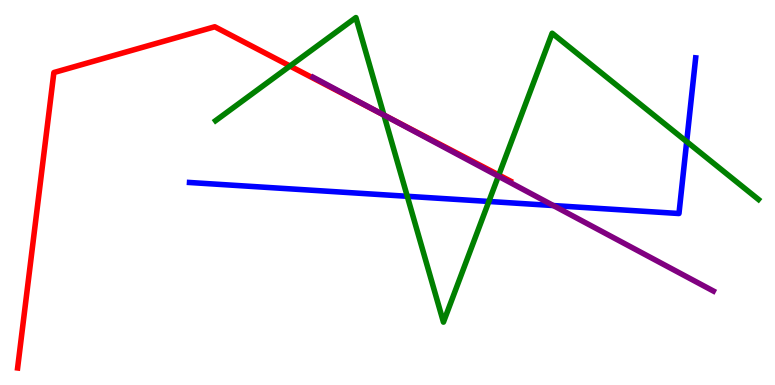[{'lines': ['blue', 'red'], 'intersections': []}, {'lines': ['green', 'red'], 'intersections': [{'x': 3.74, 'y': 8.29}, {'x': 4.95, 'y': 7.01}, {'x': 6.44, 'y': 5.45}]}, {'lines': ['purple', 'red'], 'intersections': [{'x': 4.93, 'y': 7.03}]}, {'lines': ['blue', 'green'], 'intersections': [{'x': 5.26, 'y': 4.9}, {'x': 6.31, 'y': 4.77}, {'x': 8.86, 'y': 6.32}]}, {'lines': ['blue', 'purple'], 'intersections': [{'x': 7.14, 'y': 4.66}]}, {'lines': ['green', 'purple'], 'intersections': [{'x': 4.95, 'y': 7.01}, {'x': 6.43, 'y': 5.42}]}]